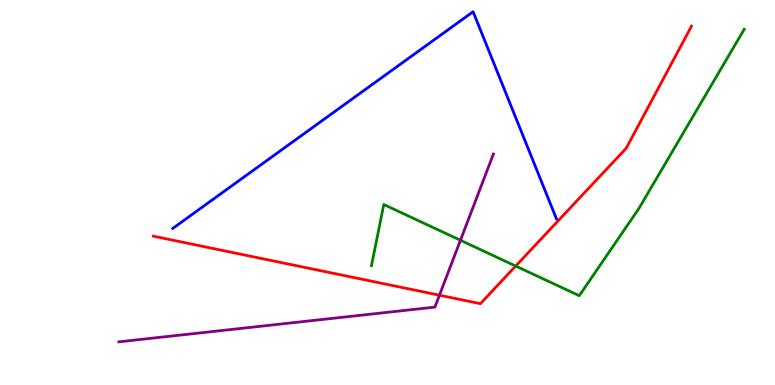[{'lines': ['blue', 'red'], 'intersections': []}, {'lines': ['green', 'red'], 'intersections': [{'x': 6.65, 'y': 3.09}]}, {'lines': ['purple', 'red'], 'intersections': [{'x': 5.67, 'y': 2.33}]}, {'lines': ['blue', 'green'], 'intersections': []}, {'lines': ['blue', 'purple'], 'intersections': []}, {'lines': ['green', 'purple'], 'intersections': [{'x': 5.94, 'y': 3.76}]}]